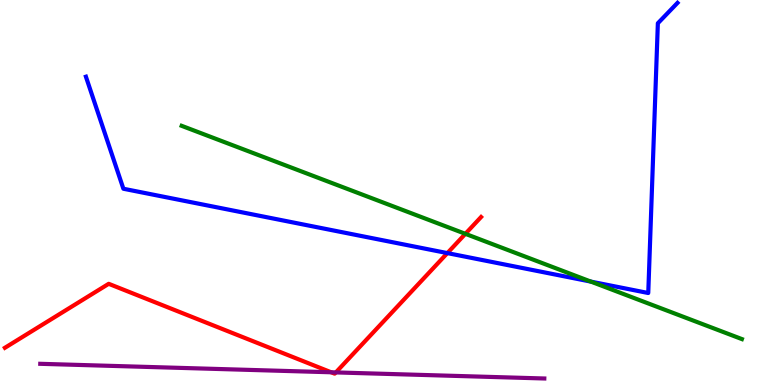[{'lines': ['blue', 'red'], 'intersections': [{'x': 5.77, 'y': 3.43}]}, {'lines': ['green', 'red'], 'intersections': [{'x': 6.0, 'y': 3.93}]}, {'lines': ['purple', 'red'], 'intersections': [{'x': 4.27, 'y': 0.33}, {'x': 4.33, 'y': 0.327}]}, {'lines': ['blue', 'green'], 'intersections': [{'x': 7.63, 'y': 2.69}]}, {'lines': ['blue', 'purple'], 'intersections': []}, {'lines': ['green', 'purple'], 'intersections': []}]